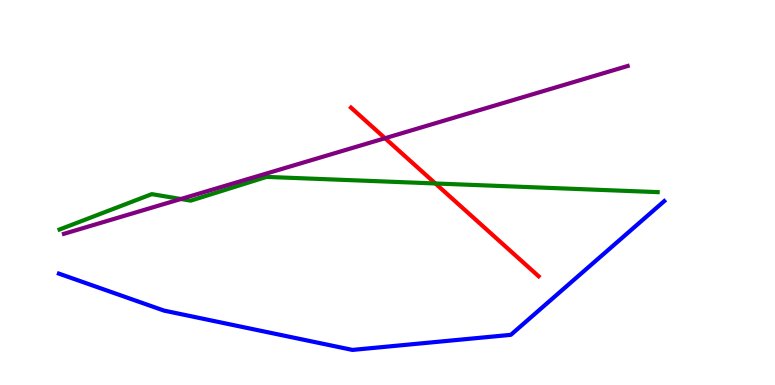[{'lines': ['blue', 'red'], 'intersections': []}, {'lines': ['green', 'red'], 'intersections': [{'x': 5.62, 'y': 5.23}]}, {'lines': ['purple', 'red'], 'intersections': [{'x': 4.97, 'y': 6.41}]}, {'lines': ['blue', 'green'], 'intersections': []}, {'lines': ['blue', 'purple'], 'intersections': []}, {'lines': ['green', 'purple'], 'intersections': [{'x': 2.33, 'y': 4.83}]}]